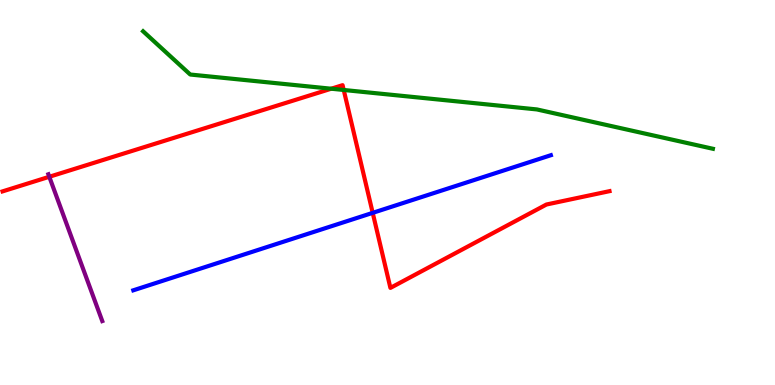[{'lines': ['blue', 'red'], 'intersections': [{'x': 4.81, 'y': 4.47}]}, {'lines': ['green', 'red'], 'intersections': [{'x': 4.27, 'y': 7.7}, {'x': 4.44, 'y': 7.66}]}, {'lines': ['purple', 'red'], 'intersections': [{'x': 0.636, 'y': 5.41}]}, {'lines': ['blue', 'green'], 'intersections': []}, {'lines': ['blue', 'purple'], 'intersections': []}, {'lines': ['green', 'purple'], 'intersections': []}]